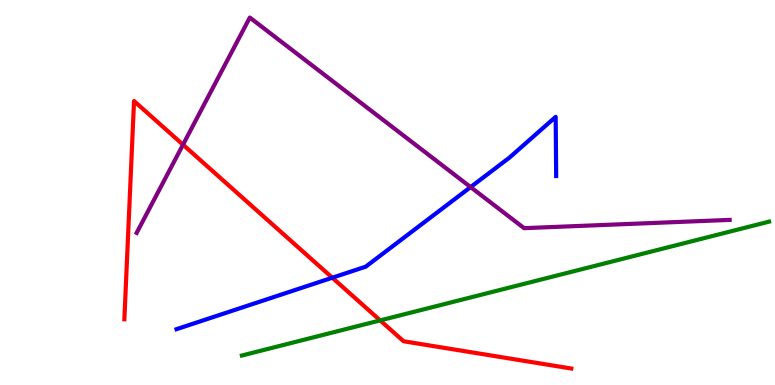[{'lines': ['blue', 'red'], 'intersections': [{'x': 4.29, 'y': 2.79}]}, {'lines': ['green', 'red'], 'intersections': [{'x': 4.91, 'y': 1.68}]}, {'lines': ['purple', 'red'], 'intersections': [{'x': 2.36, 'y': 6.24}]}, {'lines': ['blue', 'green'], 'intersections': []}, {'lines': ['blue', 'purple'], 'intersections': [{'x': 6.07, 'y': 5.14}]}, {'lines': ['green', 'purple'], 'intersections': []}]